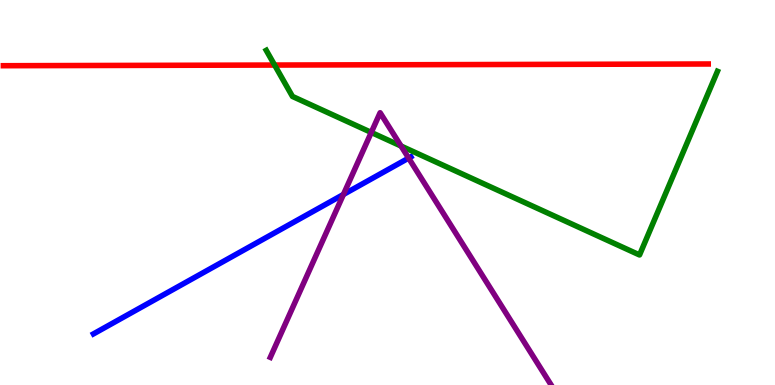[{'lines': ['blue', 'red'], 'intersections': []}, {'lines': ['green', 'red'], 'intersections': [{'x': 3.54, 'y': 8.31}]}, {'lines': ['purple', 'red'], 'intersections': []}, {'lines': ['blue', 'green'], 'intersections': []}, {'lines': ['blue', 'purple'], 'intersections': [{'x': 4.43, 'y': 4.95}, {'x': 5.27, 'y': 5.89}]}, {'lines': ['green', 'purple'], 'intersections': [{'x': 4.79, 'y': 6.56}, {'x': 5.17, 'y': 6.21}]}]